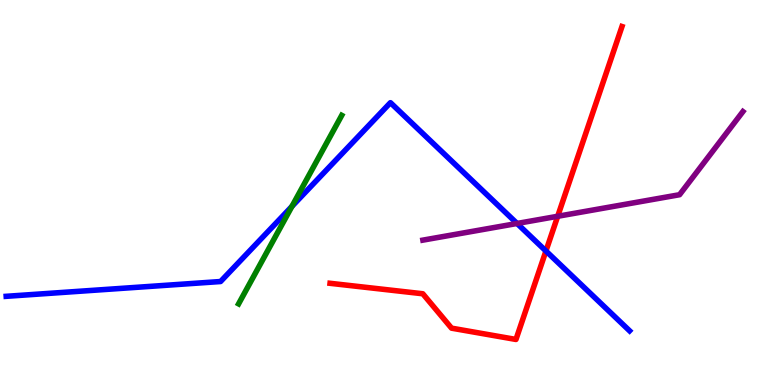[{'lines': ['blue', 'red'], 'intersections': [{'x': 7.04, 'y': 3.48}]}, {'lines': ['green', 'red'], 'intersections': []}, {'lines': ['purple', 'red'], 'intersections': [{'x': 7.2, 'y': 4.38}]}, {'lines': ['blue', 'green'], 'intersections': [{'x': 3.77, 'y': 4.64}]}, {'lines': ['blue', 'purple'], 'intersections': [{'x': 6.67, 'y': 4.2}]}, {'lines': ['green', 'purple'], 'intersections': []}]